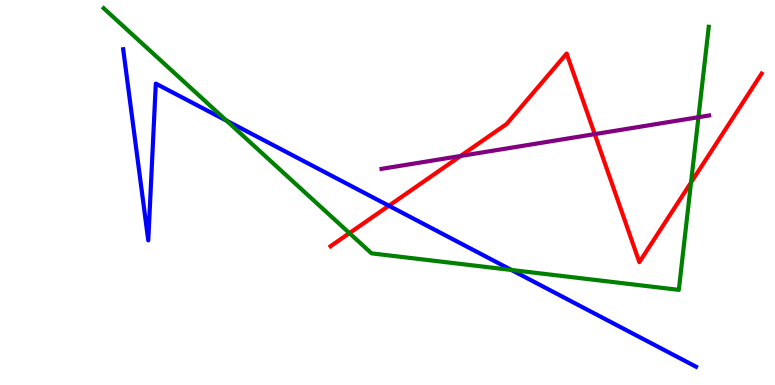[{'lines': ['blue', 'red'], 'intersections': [{'x': 5.02, 'y': 4.66}]}, {'lines': ['green', 'red'], 'intersections': [{'x': 4.51, 'y': 3.94}, {'x': 8.92, 'y': 5.26}]}, {'lines': ['purple', 'red'], 'intersections': [{'x': 5.94, 'y': 5.95}, {'x': 7.67, 'y': 6.52}]}, {'lines': ['blue', 'green'], 'intersections': [{'x': 2.92, 'y': 6.87}, {'x': 6.6, 'y': 2.99}]}, {'lines': ['blue', 'purple'], 'intersections': []}, {'lines': ['green', 'purple'], 'intersections': [{'x': 9.01, 'y': 6.96}]}]